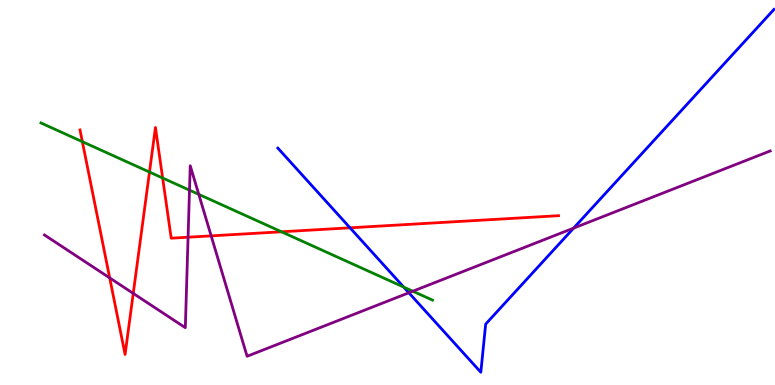[{'lines': ['blue', 'red'], 'intersections': [{'x': 4.52, 'y': 4.08}]}, {'lines': ['green', 'red'], 'intersections': [{'x': 1.06, 'y': 6.32}, {'x': 1.93, 'y': 5.53}, {'x': 2.1, 'y': 5.38}, {'x': 3.63, 'y': 3.98}]}, {'lines': ['purple', 'red'], 'intersections': [{'x': 1.42, 'y': 2.78}, {'x': 1.72, 'y': 2.38}, {'x': 2.43, 'y': 3.84}, {'x': 2.72, 'y': 3.87}]}, {'lines': ['blue', 'green'], 'intersections': [{'x': 5.21, 'y': 2.54}]}, {'lines': ['blue', 'purple'], 'intersections': [{'x': 5.28, 'y': 2.4}, {'x': 7.4, 'y': 4.07}]}, {'lines': ['green', 'purple'], 'intersections': [{'x': 2.45, 'y': 5.06}, {'x': 2.56, 'y': 4.95}, {'x': 5.33, 'y': 2.44}]}]